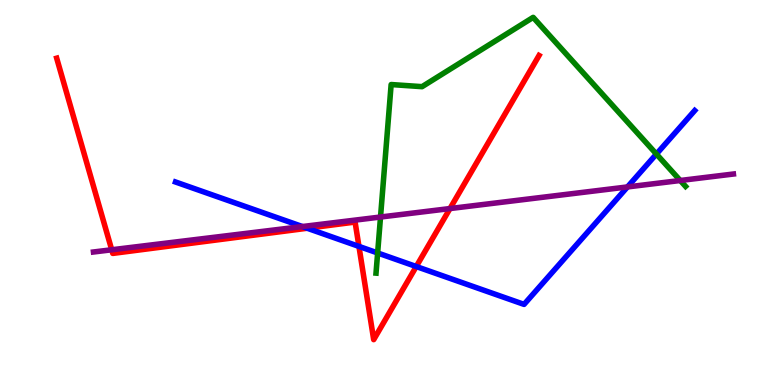[{'lines': ['blue', 'red'], 'intersections': [{'x': 3.96, 'y': 4.07}, {'x': 4.63, 'y': 3.6}, {'x': 5.37, 'y': 3.08}]}, {'lines': ['green', 'red'], 'intersections': []}, {'lines': ['purple', 'red'], 'intersections': [{'x': 1.44, 'y': 3.51}, {'x': 5.81, 'y': 4.58}]}, {'lines': ['blue', 'green'], 'intersections': [{'x': 4.87, 'y': 3.43}, {'x': 8.47, 'y': 6.0}]}, {'lines': ['blue', 'purple'], 'intersections': [{'x': 3.9, 'y': 4.12}, {'x': 8.1, 'y': 5.14}]}, {'lines': ['green', 'purple'], 'intersections': [{'x': 4.91, 'y': 4.36}, {'x': 8.78, 'y': 5.31}]}]